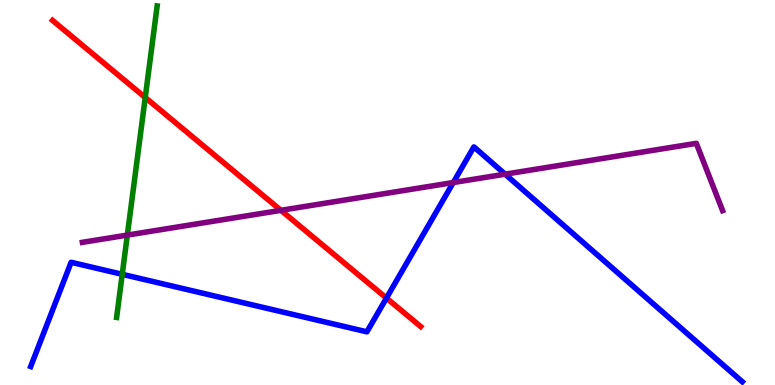[{'lines': ['blue', 'red'], 'intersections': [{'x': 4.99, 'y': 2.26}]}, {'lines': ['green', 'red'], 'intersections': [{'x': 1.87, 'y': 7.47}]}, {'lines': ['purple', 'red'], 'intersections': [{'x': 3.62, 'y': 4.54}]}, {'lines': ['blue', 'green'], 'intersections': [{'x': 1.58, 'y': 2.88}]}, {'lines': ['blue', 'purple'], 'intersections': [{'x': 5.85, 'y': 5.26}, {'x': 6.52, 'y': 5.48}]}, {'lines': ['green', 'purple'], 'intersections': [{'x': 1.64, 'y': 3.89}]}]